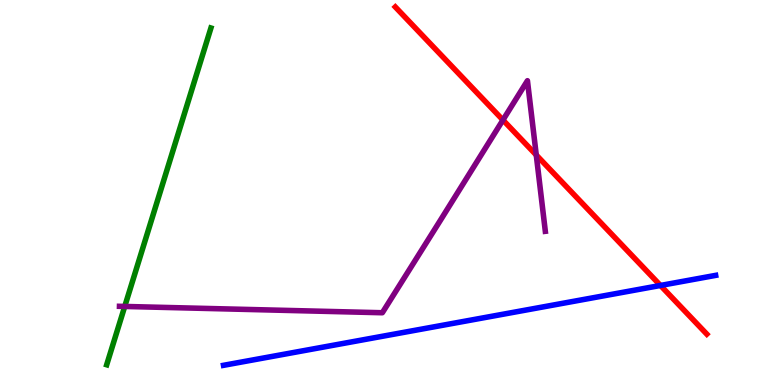[{'lines': ['blue', 'red'], 'intersections': [{'x': 8.52, 'y': 2.59}]}, {'lines': ['green', 'red'], 'intersections': []}, {'lines': ['purple', 'red'], 'intersections': [{'x': 6.49, 'y': 6.88}, {'x': 6.92, 'y': 5.97}]}, {'lines': ['blue', 'green'], 'intersections': []}, {'lines': ['blue', 'purple'], 'intersections': []}, {'lines': ['green', 'purple'], 'intersections': [{'x': 1.61, 'y': 2.04}]}]